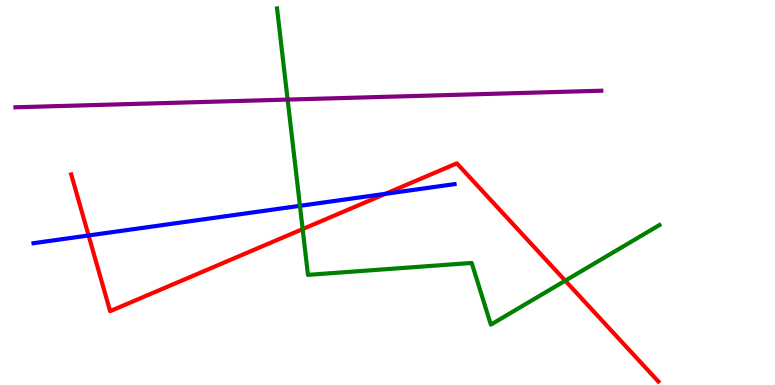[{'lines': ['blue', 'red'], 'intersections': [{'x': 1.14, 'y': 3.88}, {'x': 4.97, 'y': 4.97}]}, {'lines': ['green', 'red'], 'intersections': [{'x': 3.91, 'y': 4.05}, {'x': 7.29, 'y': 2.71}]}, {'lines': ['purple', 'red'], 'intersections': []}, {'lines': ['blue', 'green'], 'intersections': [{'x': 3.87, 'y': 4.65}]}, {'lines': ['blue', 'purple'], 'intersections': []}, {'lines': ['green', 'purple'], 'intersections': [{'x': 3.71, 'y': 7.41}]}]